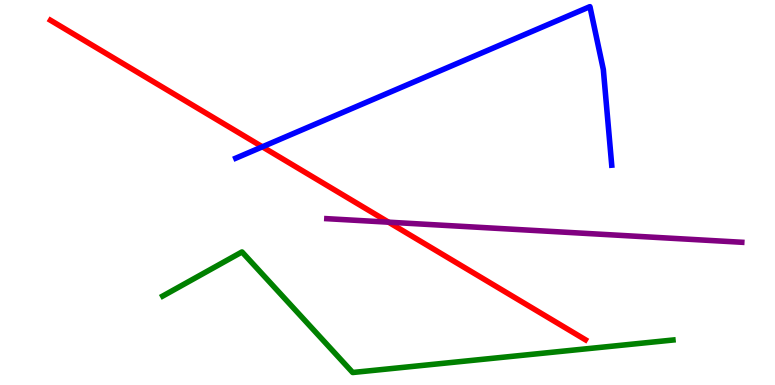[{'lines': ['blue', 'red'], 'intersections': [{'x': 3.39, 'y': 6.19}]}, {'lines': ['green', 'red'], 'intersections': []}, {'lines': ['purple', 'red'], 'intersections': [{'x': 5.01, 'y': 4.23}]}, {'lines': ['blue', 'green'], 'intersections': []}, {'lines': ['blue', 'purple'], 'intersections': []}, {'lines': ['green', 'purple'], 'intersections': []}]